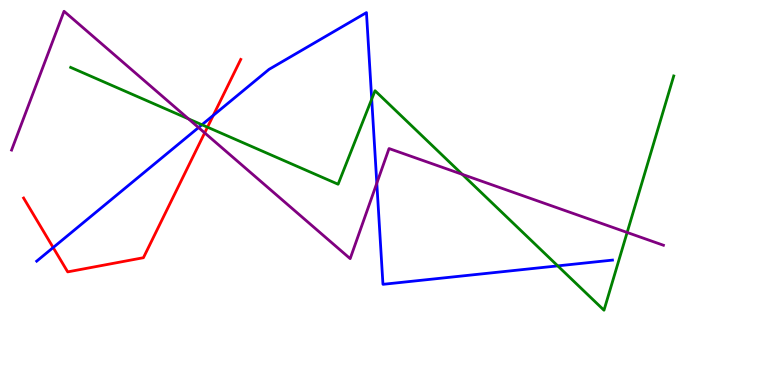[{'lines': ['blue', 'red'], 'intersections': [{'x': 0.686, 'y': 3.57}, {'x': 2.75, 'y': 7.0}]}, {'lines': ['green', 'red'], 'intersections': [{'x': 2.68, 'y': 6.7}]}, {'lines': ['purple', 'red'], 'intersections': [{'x': 2.64, 'y': 6.55}]}, {'lines': ['blue', 'green'], 'intersections': [{'x': 2.61, 'y': 6.76}, {'x': 4.8, 'y': 7.42}, {'x': 7.2, 'y': 3.09}]}, {'lines': ['blue', 'purple'], 'intersections': [{'x': 2.56, 'y': 6.69}, {'x': 4.86, 'y': 5.24}]}, {'lines': ['green', 'purple'], 'intersections': [{'x': 2.43, 'y': 6.91}, {'x': 5.96, 'y': 5.47}, {'x': 8.09, 'y': 3.96}]}]